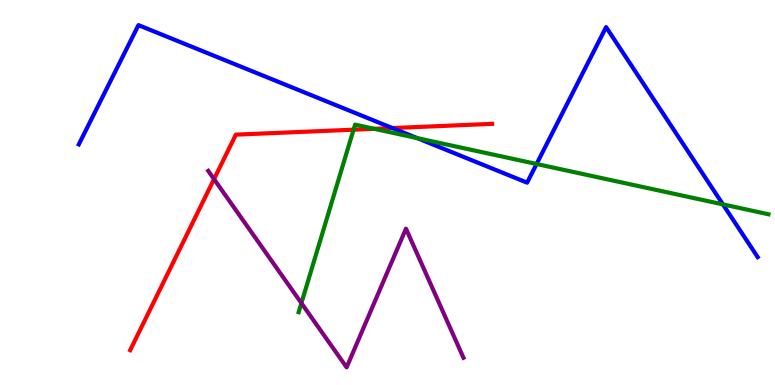[{'lines': ['blue', 'red'], 'intersections': [{'x': 5.06, 'y': 6.67}]}, {'lines': ['green', 'red'], 'intersections': [{'x': 4.56, 'y': 6.63}, {'x': 4.83, 'y': 6.65}]}, {'lines': ['purple', 'red'], 'intersections': [{'x': 2.76, 'y': 5.35}]}, {'lines': ['blue', 'green'], 'intersections': [{'x': 5.38, 'y': 6.41}, {'x': 6.92, 'y': 5.74}, {'x': 9.33, 'y': 4.69}]}, {'lines': ['blue', 'purple'], 'intersections': []}, {'lines': ['green', 'purple'], 'intersections': [{'x': 3.89, 'y': 2.13}]}]